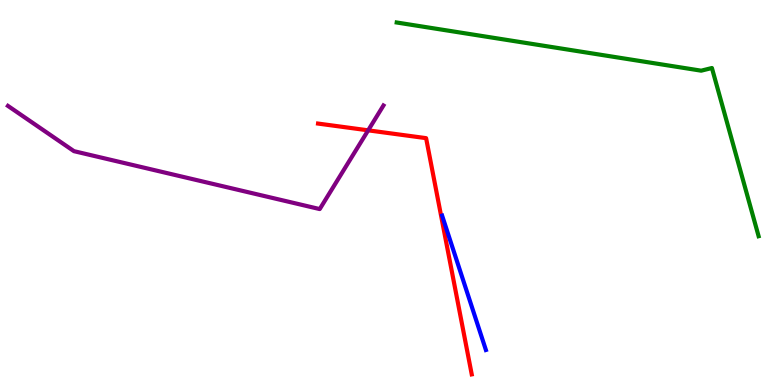[{'lines': ['blue', 'red'], 'intersections': []}, {'lines': ['green', 'red'], 'intersections': []}, {'lines': ['purple', 'red'], 'intersections': [{'x': 4.75, 'y': 6.61}]}, {'lines': ['blue', 'green'], 'intersections': []}, {'lines': ['blue', 'purple'], 'intersections': []}, {'lines': ['green', 'purple'], 'intersections': []}]